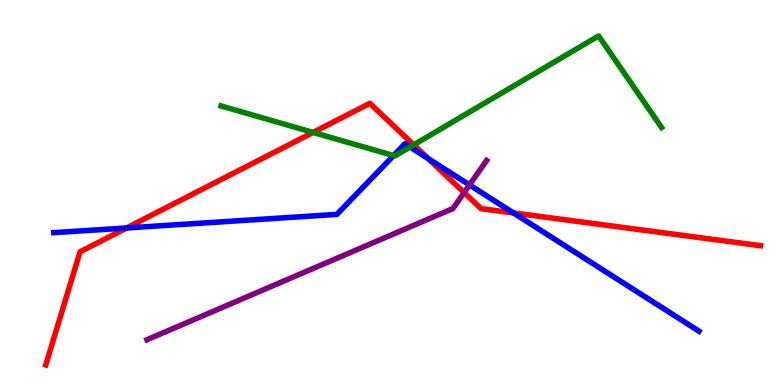[{'lines': ['blue', 'red'], 'intersections': [{'x': 1.63, 'y': 4.08}, {'x': 5.53, 'y': 5.88}, {'x': 6.63, 'y': 4.47}]}, {'lines': ['green', 'red'], 'intersections': [{'x': 4.04, 'y': 6.56}, {'x': 5.34, 'y': 6.24}]}, {'lines': ['purple', 'red'], 'intersections': [{'x': 5.99, 'y': 5.0}]}, {'lines': ['blue', 'green'], 'intersections': [{'x': 5.08, 'y': 5.96}, {'x': 5.29, 'y': 6.18}]}, {'lines': ['blue', 'purple'], 'intersections': [{'x': 6.06, 'y': 5.2}]}, {'lines': ['green', 'purple'], 'intersections': []}]